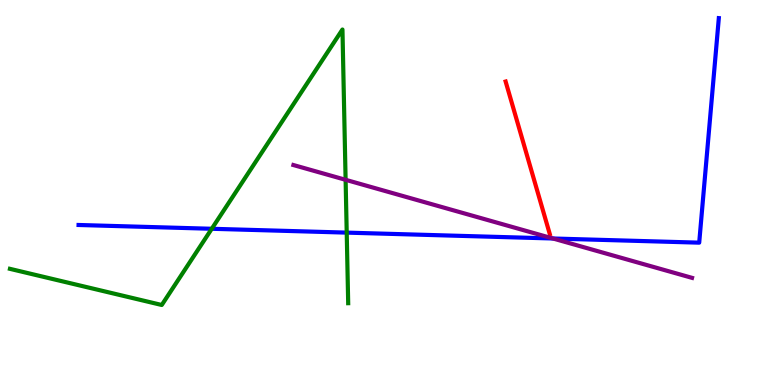[{'lines': ['blue', 'red'], 'intersections': []}, {'lines': ['green', 'red'], 'intersections': []}, {'lines': ['purple', 'red'], 'intersections': []}, {'lines': ['blue', 'green'], 'intersections': [{'x': 2.73, 'y': 4.06}, {'x': 4.47, 'y': 3.96}]}, {'lines': ['blue', 'purple'], 'intersections': [{'x': 7.13, 'y': 3.81}]}, {'lines': ['green', 'purple'], 'intersections': [{'x': 4.46, 'y': 5.33}]}]